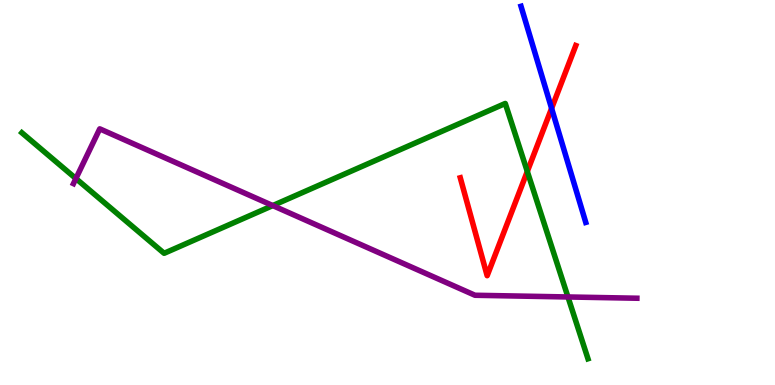[{'lines': ['blue', 'red'], 'intersections': [{'x': 7.12, 'y': 7.18}]}, {'lines': ['green', 'red'], 'intersections': [{'x': 6.8, 'y': 5.55}]}, {'lines': ['purple', 'red'], 'intersections': []}, {'lines': ['blue', 'green'], 'intersections': []}, {'lines': ['blue', 'purple'], 'intersections': []}, {'lines': ['green', 'purple'], 'intersections': [{'x': 0.979, 'y': 5.36}, {'x': 3.52, 'y': 4.66}, {'x': 7.33, 'y': 2.29}]}]